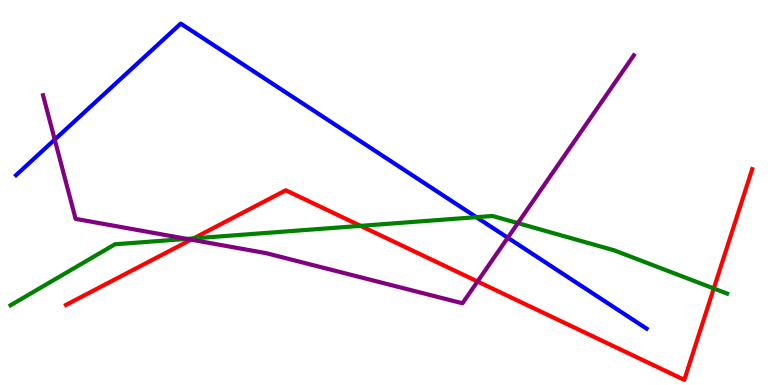[{'lines': ['blue', 'red'], 'intersections': []}, {'lines': ['green', 'red'], 'intersections': [{'x': 2.5, 'y': 3.81}, {'x': 4.65, 'y': 4.13}, {'x': 9.21, 'y': 2.51}]}, {'lines': ['purple', 'red'], 'intersections': [{'x': 2.47, 'y': 3.78}, {'x': 6.16, 'y': 2.69}]}, {'lines': ['blue', 'green'], 'intersections': [{'x': 6.15, 'y': 4.36}]}, {'lines': ['blue', 'purple'], 'intersections': [{'x': 0.706, 'y': 6.37}, {'x': 6.55, 'y': 3.83}]}, {'lines': ['green', 'purple'], 'intersections': [{'x': 2.41, 'y': 3.8}, {'x': 6.68, 'y': 4.2}]}]